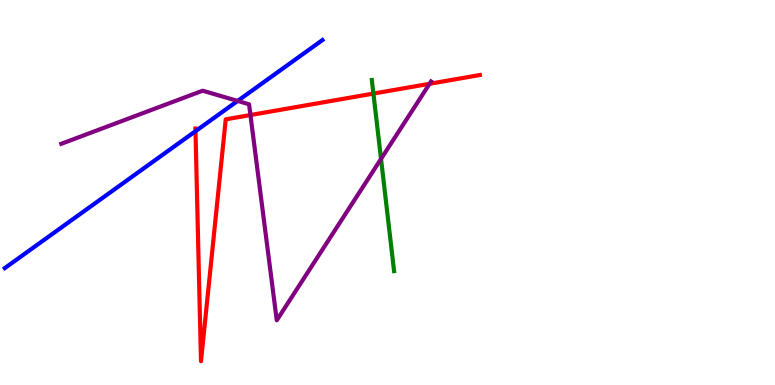[{'lines': ['blue', 'red'], 'intersections': [{'x': 2.52, 'y': 6.59}]}, {'lines': ['green', 'red'], 'intersections': [{'x': 4.82, 'y': 7.57}]}, {'lines': ['purple', 'red'], 'intersections': [{'x': 3.23, 'y': 7.01}, {'x': 5.54, 'y': 7.82}]}, {'lines': ['blue', 'green'], 'intersections': []}, {'lines': ['blue', 'purple'], 'intersections': [{'x': 3.07, 'y': 7.38}]}, {'lines': ['green', 'purple'], 'intersections': [{'x': 4.92, 'y': 5.87}]}]